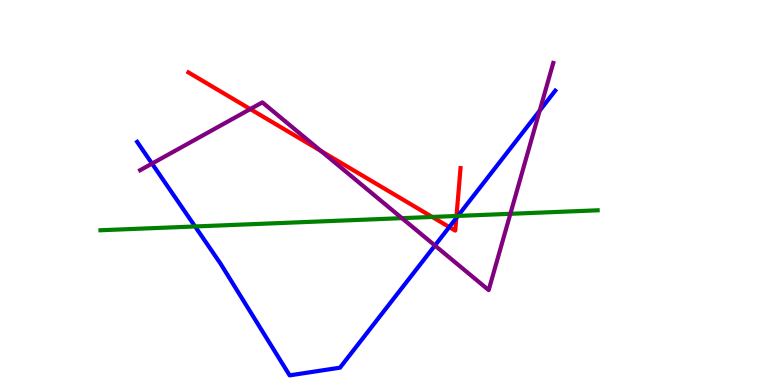[{'lines': ['blue', 'red'], 'intersections': [{'x': 5.8, 'y': 4.1}, {'x': 5.89, 'y': 4.34}]}, {'lines': ['green', 'red'], 'intersections': [{'x': 5.58, 'y': 4.37}, {'x': 5.89, 'y': 4.39}]}, {'lines': ['purple', 'red'], 'intersections': [{'x': 3.23, 'y': 7.17}, {'x': 4.14, 'y': 6.08}]}, {'lines': ['blue', 'green'], 'intersections': [{'x': 2.52, 'y': 4.12}, {'x': 5.91, 'y': 4.39}]}, {'lines': ['blue', 'purple'], 'intersections': [{'x': 1.96, 'y': 5.75}, {'x': 5.61, 'y': 3.62}, {'x': 6.96, 'y': 7.12}]}, {'lines': ['green', 'purple'], 'intersections': [{'x': 5.19, 'y': 4.33}, {'x': 6.59, 'y': 4.45}]}]